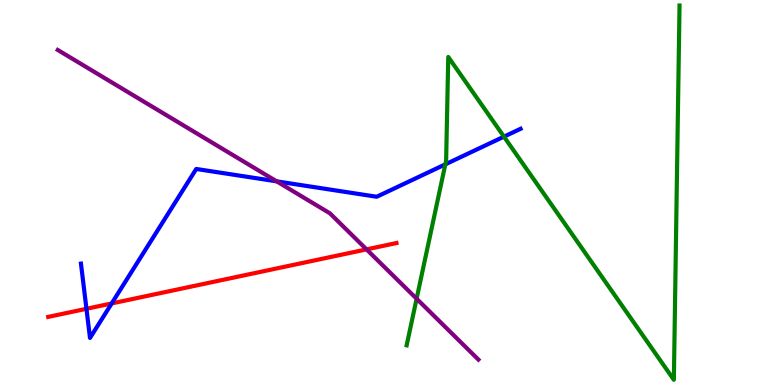[{'lines': ['blue', 'red'], 'intersections': [{'x': 1.12, 'y': 1.98}, {'x': 1.44, 'y': 2.12}]}, {'lines': ['green', 'red'], 'intersections': []}, {'lines': ['purple', 'red'], 'intersections': [{'x': 4.73, 'y': 3.52}]}, {'lines': ['blue', 'green'], 'intersections': [{'x': 5.75, 'y': 5.73}, {'x': 6.5, 'y': 6.45}]}, {'lines': ['blue', 'purple'], 'intersections': [{'x': 3.57, 'y': 5.29}]}, {'lines': ['green', 'purple'], 'intersections': [{'x': 5.38, 'y': 2.24}]}]